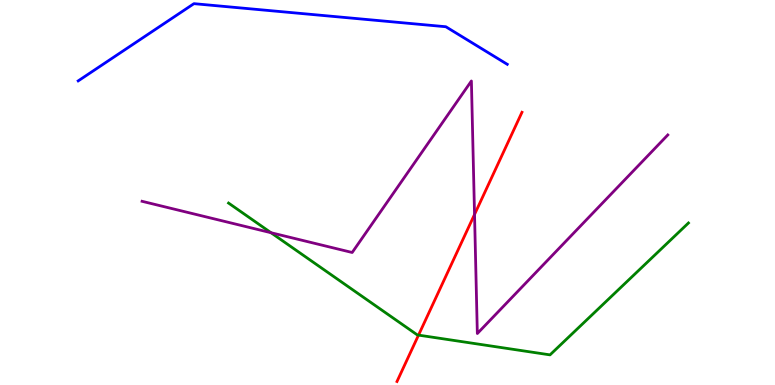[{'lines': ['blue', 'red'], 'intersections': []}, {'lines': ['green', 'red'], 'intersections': [{'x': 5.4, 'y': 1.3}]}, {'lines': ['purple', 'red'], 'intersections': [{'x': 6.12, 'y': 4.43}]}, {'lines': ['blue', 'green'], 'intersections': []}, {'lines': ['blue', 'purple'], 'intersections': []}, {'lines': ['green', 'purple'], 'intersections': [{'x': 3.5, 'y': 3.96}]}]